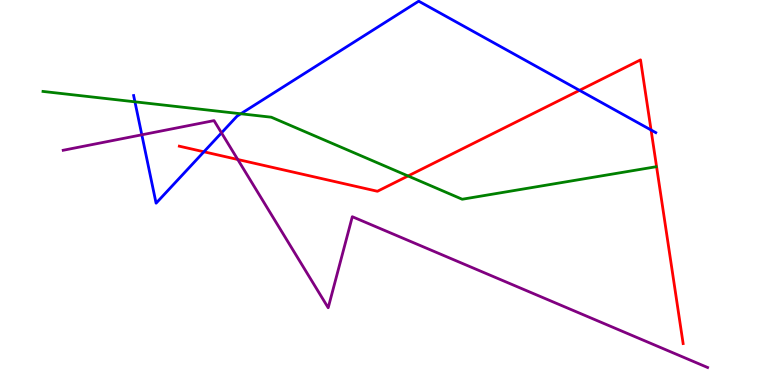[{'lines': ['blue', 'red'], 'intersections': [{'x': 2.63, 'y': 6.06}, {'x': 7.48, 'y': 7.65}, {'x': 8.4, 'y': 6.62}]}, {'lines': ['green', 'red'], 'intersections': [{'x': 5.27, 'y': 5.43}]}, {'lines': ['purple', 'red'], 'intersections': [{'x': 3.07, 'y': 5.86}]}, {'lines': ['blue', 'green'], 'intersections': [{'x': 1.74, 'y': 7.36}, {'x': 3.11, 'y': 7.04}]}, {'lines': ['blue', 'purple'], 'intersections': [{'x': 1.83, 'y': 6.5}, {'x': 2.86, 'y': 6.55}]}, {'lines': ['green', 'purple'], 'intersections': []}]